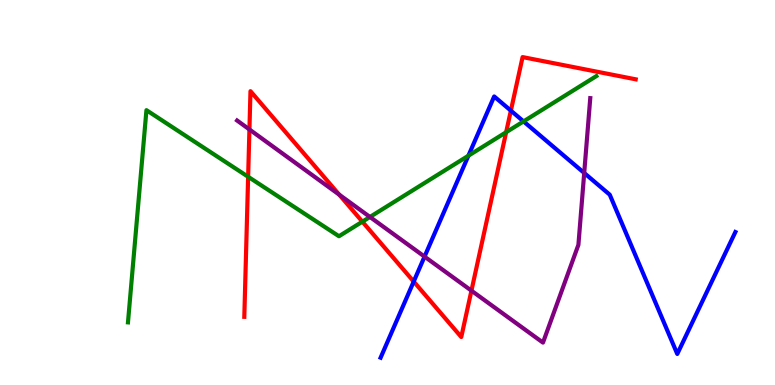[{'lines': ['blue', 'red'], 'intersections': [{'x': 5.34, 'y': 2.69}, {'x': 6.59, 'y': 7.13}]}, {'lines': ['green', 'red'], 'intersections': [{'x': 3.2, 'y': 5.41}, {'x': 4.68, 'y': 4.24}, {'x': 6.53, 'y': 6.57}]}, {'lines': ['purple', 'red'], 'intersections': [{'x': 3.22, 'y': 6.64}, {'x': 4.38, 'y': 4.94}, {'x': 6.08, 'y': 2.45}]}, {'lines': ['blue', 'green'], 'intersections': [{'x': 6.04, 'y': 5.96}, {'x': 6.76, 'y': 6.85}]}, {'lines': ['blue', 'purple'], 'intersections': [{'x': 5.48, 'y': 3.33}, {'x': 7.54, 'y': 5.51}]}, {'lines': ['green', 'purple'], 'intersections': [{'x': 4.77, 'y': 4.36}]}]